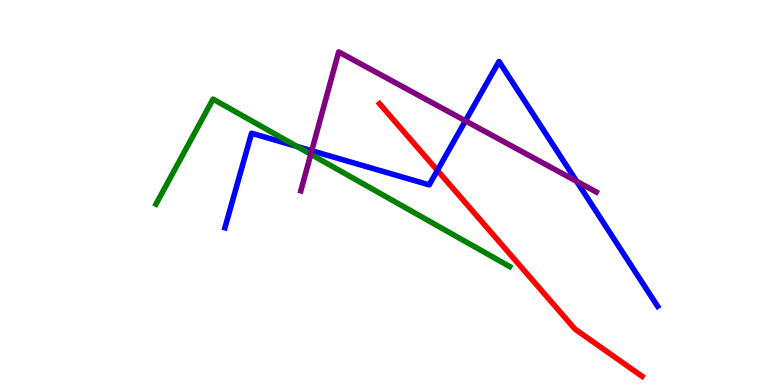[{'lines': ['blue', 'red'], 'intersections': [{'x': 5.64, 'y': 5.57}]}, {'lines': ['green', 'red'], 'intersections': []}, {'lines': ['purple', 'red'], 'intersections': []}, {'lines': ['blue', 'green'], 'intersections': [{'x': 3.83, 'y': 6.2}]}, {'lines': ['blue', 'purple'], 'intersections': [{'x': 4.02, 'y': 6.08}, {'x': 6.01, 'y': 6.86}, {'x': 7.44, 'y': 5.29}]}, {'lines': ['green', 'purple'], 'intersections': [{'x': 4.01, 'y': 5.99}]}]